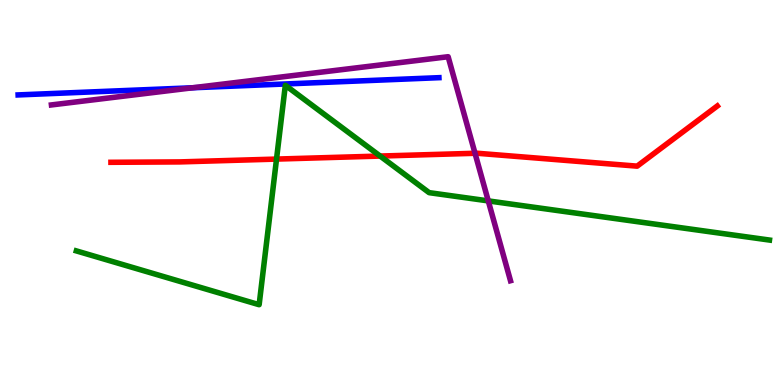[{'lines': ['blue', 'red'], 'intersections': []}, {'lines': ['green', 'red'], 'intersections': [{'x': 3.57, 'y': 5.87}, {'x': 4.9, 'y': 5.95}]}, {'lines': ['purple', 'red'], 'intersections': [{'x': 6.13, 'y': 6.02}]}, {'lines': ['blue', 'green'], 'intersections': []}, {'lines': ['blue', 'purple'], 'intersections': [{'x': 2.49, 'y': 7.72}]}, {'lines': ['green', 'purple'], 'intersections': [{'x': 6.3, 'y': 4.78}]}]